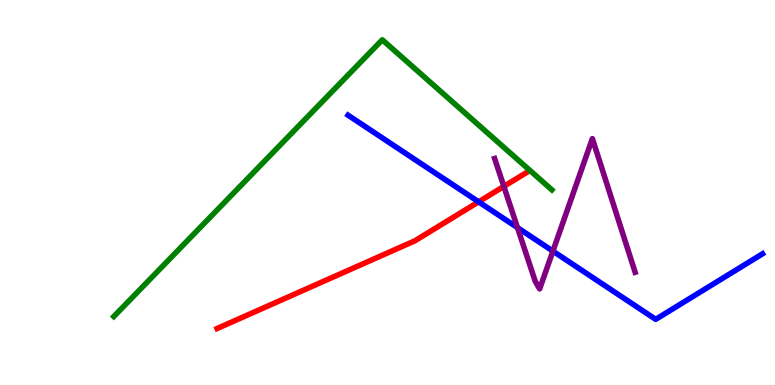[{'lines': ['blue', 'red'], 'intersections': [{'x': 6.18, 'y': 4.76}]}, {'lines': ['green', 'red'], 'intersections': []}, {'lines': ['purple', 'red'], 'intersections': [{'x': 6.5, 'y': 5.16}]}, {'lines': ['blue', 'green'], 'intersections': []}, {'lines': ['blue', 'purple'], 'intersections': [{'x': 6.68, 'y': 4.09}, {'x': 7.13, 'y': 3.48}]}, {'lines': ['green', 'purple'], 'intersections': []}]